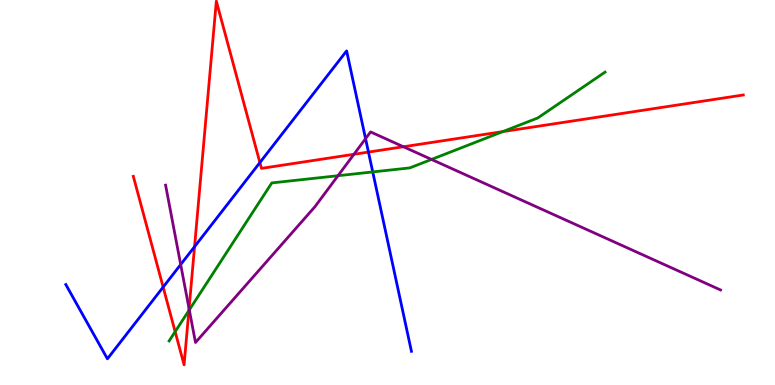[{'lines': ['blue', 'red'], 'intersections': [{'x': 2.11, 'y': 2.54}, {'x': 2.51, 'y': 3.59}, {'x': 3.35, 'y': 5.78}, {'x': 4.75, 'y': 6.05}]}, {'lines': ['green', 'red'], 'intersections': [{'x': 2.26, 'y': 1.39}, {'x': 2.44, 'y': 1.93}, {'x': 6.49, 'y': 6.58}]}, {'lines': ['purple', 'red'], 'intersections': [{'x': 2.44, 'y': 1.98}, {'x': 4.57, 'y': 5.99}, {'x': 5.21, 'y': 6.19}]}, {'lines': ['blue', 'green'], 'intersections': [{'x': 4.81, 'y': 5.53}]}, {'lines': ['blue', 'purple'], 'intersections': [{'x': 2.33, 'y': 3.13}, {'x': 4.72, 'y': 6.4}]}, {'lines': ['green', 'purple'], 'intersections': [{'x': 2.44, 'y': 1.95}, {'x': 4.36, 'y': 5.44}, {'x': 5.57, 'y': 5.86}]}]